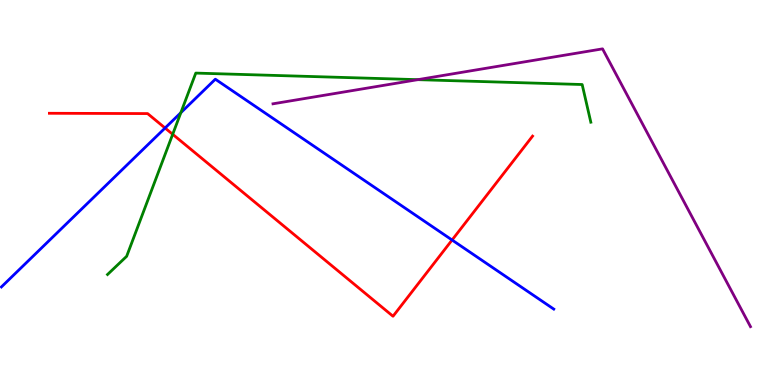[{'lines': ['blue', 'red'], 'intersections': [{'x': 2.13, 'y': 6.68}, {'x': 5.83, 'y': 3.77}]}, {'lines': ['green', 'red'], 'intersections': [{'x': 2.23, 'y': 6.51}]}, {'lines': ['purple', 'red'], 'intersections': []}, {'lines': ['blue', 'green'], 'intersections': [{'x': 2.33, 'y': 7.07}]}, {'lines': ['blue', 'purple'], 'intersections': []}, {'lines': ['green', 'purple'], 'intersections': [{'x': 5.39, 'y': 7.93}]}]